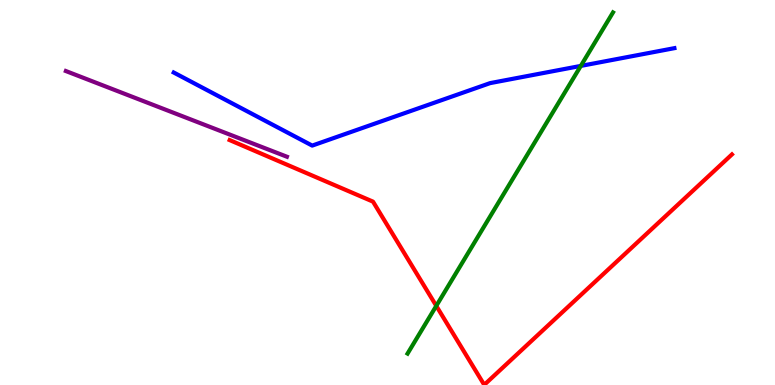[{'lines': ['blue', 'red'], 'intersections': []}, {'lines': ['green', 'red'], 'intersections': [{'x': 5.63, 'y': 2.06}]}, {'lines': ['purple', 'red'], 'intersections': []}, {'lines': ['blue', 'green'], 'intersections': [{'x': 7.49, 'y': 8.29}]}, {'lines': ['blue', 'purple'], 'intersections': []}, {'lines': ['green', 'purple'], 'intersections': []}]